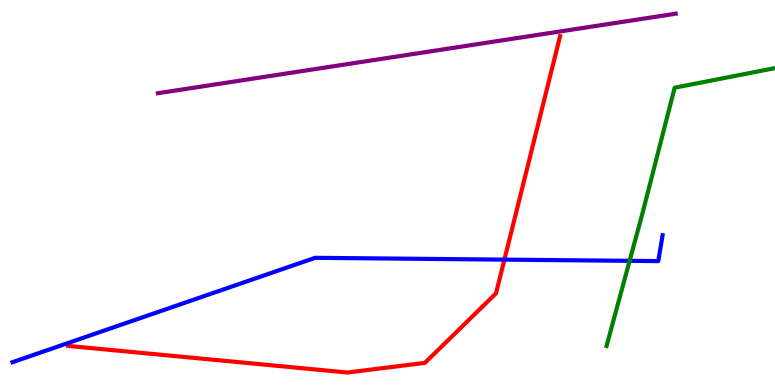[{'lines': ['blue', 'red'], 'intersections': [{'x': 6.51, 'y': 3.26}]}, {'lines': ['green', 'red'], 'intersections': []}, {'lines': ['purple', 'red'], 'intersections': []}, {'lines': ['blue', 'green'], 'intersections': [{'x': 8.12, 'y': 3.23}]}, {'lines': ['blue', 'purple'], 'intersections': []}, {'lines': ['green', 'purple'], 'intersections': []}]